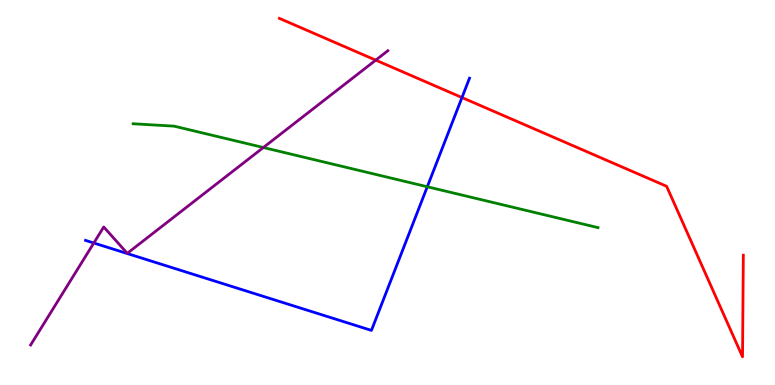[{'lines': ['blue', 'red'], 'intersections': [{'x': 5.96, 'y': 7.47}]}, {'lines': ['green', 'red'], 'intersections': []}, {'lines': ['purple', 'red'], 'intersections': [{'x': 4.85, 'y': 8.44}]}, {'lines': ['blue', 'green'], 'intersections': [{'x': 5.51, 'y': 5.15}]}, {'lines': ['blue', 'purple'], 'intersections': [{'x': 1.21, 'y': 3.69}]}, {'lines': ['green', 'purple'], 'intersections': [{'x': 3.4, 'y': 6.17}]}]